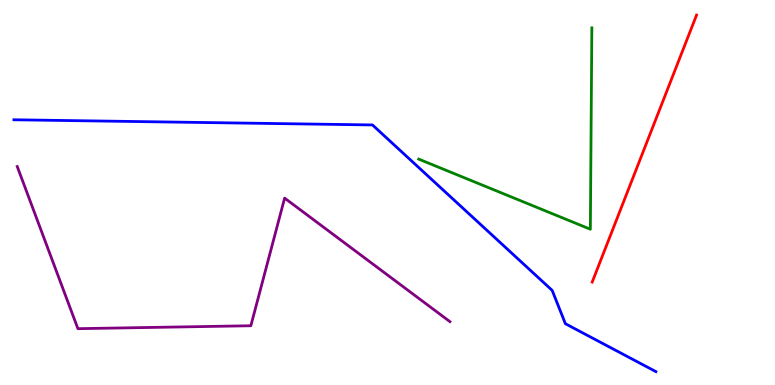[{'lines': ['blue', 'red'], 'intersections': []}, {'lines': ['green', 'red'], 'intersections': []}, {'lines': ['purple', 'red'], 'intersections': []}, {'lines': ['blue', 'green'], 'intersections': []}, {'lines': ['blue', 'purple'], 'intersections': []}, {'lines': ['green', 'purple'], 'intersections': []}]